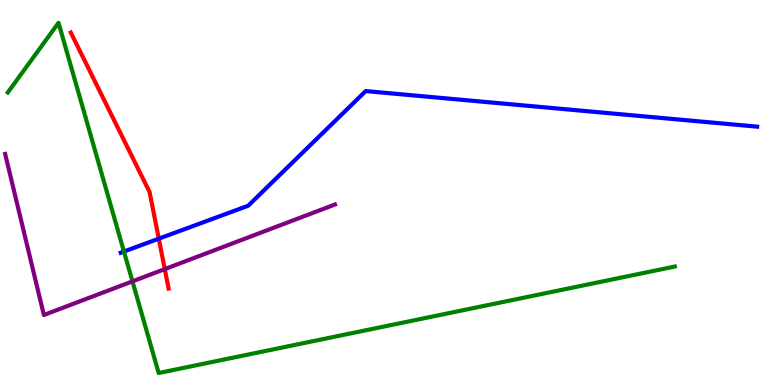[{'lines': ['blue', 'red'], 'intersections': [{'x': 2.05, 'y': 3.8}]}, {'lines': ['green', 'red'], 'intersections': []}, {'lines': ['purple', 'red'], 'intersections': [{'x': 2.13, 'y': 3.01}]}, {'lines': ['blue', 'green'], 'intersections': [{'x': 1.6, 'y': 3.47}]}, {'lines': ['blue', 'purple'], 'intersections': []}, {'lines': ['green', 'purple'], 'intersections': [{'x': 1.71, 'y': 2.69}]}]